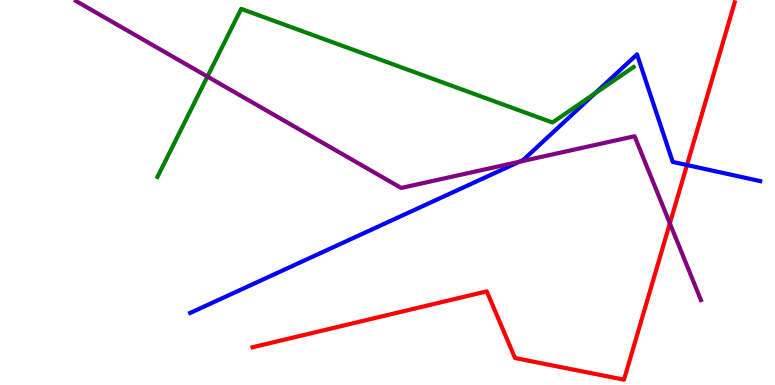[{'lines': ['blue', 'red'], 'intersections': [{'x': 8.86, 'y': 5.71}]}, {'lines': ['green', 'red'], 'intersections': []}, {'lines': ['purple', 'red'], 'intersections': [{'x': 8.64, 'y': 4.2}]}, {'lines': ['blue', 'green'], 'intersections': [{'x': 7.68, 'y': 7.57}]}, {'lines': ['blue', 'purple'], 'intersections': [{'x': 6.7, 'y': 5.8}]}, {'lines': ['green', 'purple'], 'intersections': [{'x': 2.68, 'y': 8.01}]}]